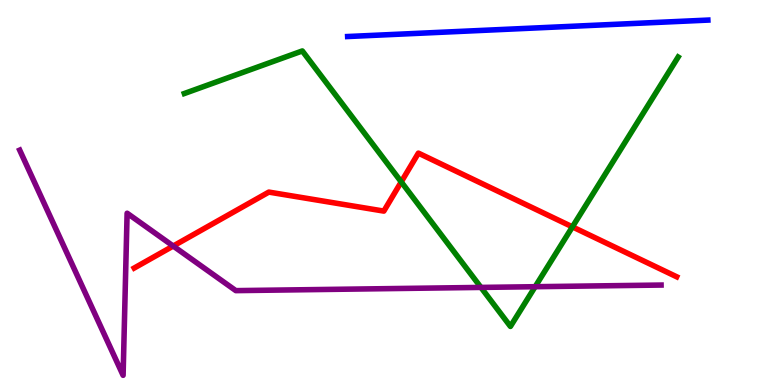[{'lines': ['blue', 'red'], 'intersections': []}, {'lines': ['green', 'red'], 'intersections': [{'x': 5.18, 'y': 5.28}, {'x': 7.39, 'y': 4.11}]}, {'lines': ['purple', 'red'], 'intersections': [{'x': 2.23, 'y': 3.61}]}, {'lines': ['blue', 'green'], 'intersections': []}, {'lines': ['blue', 'purple'], 'intersections': []}, {'lines': ['green', 'purple'], 'intersections': [{'x': 6.21, 'y': 2.53}, {'x': 6.91, 'y': 2.55}]}]